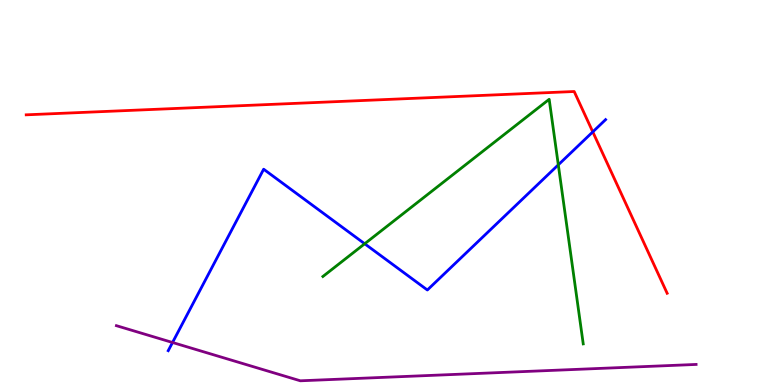[{'lines': ['blue', 'red'], 'intersections': [{'x': 7.65, 'y': 6.57}]}, {'lines': ['green', 'red'], 'intersections': []}, {'lines': ['purple', 'red'], 'intersections': []}, {'lines': ['blue', 'green'], 'intersections': [{'x': 4.71, 'y': 3.67}, {'x': 7.2, 'y': 5.72}]}, {'lines': ['blue', 'purple'], 'intersections': [{'x': 2.23, 'y': 1.1}]}, {'lines': ['green', 'purple'], 'intersections': []}]